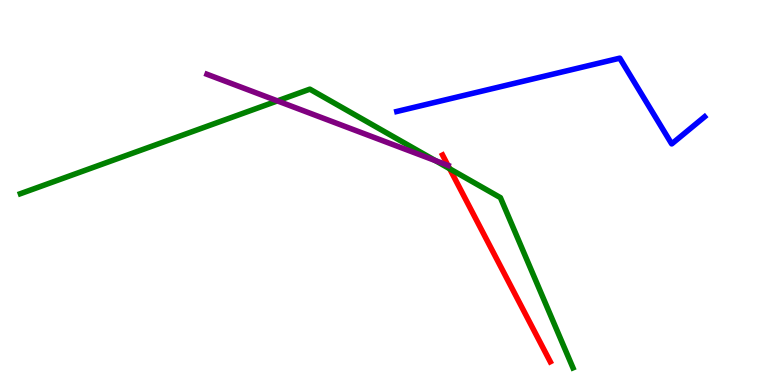[{'lines': ['blue', 'red'], 'intersections': []}, {'lines': ['green', 'red'], 'intersections': [{'x': 5.8, 'y': 5.62}]}, {'lines': ['purple', 'red'], 'intersections': [{'x': 5.78, 'y': 5.71}]}, {'lines': ['blue', 'green'], 'intersections': []}, {'lines': ['blue', 'purple'], 'intersections': []}, {'lines': ['green', 'purple'], 'intersections': [{'x': 3.58, 'y': 7.38}, {'x': 5.62, 'y': 5.83}]}]